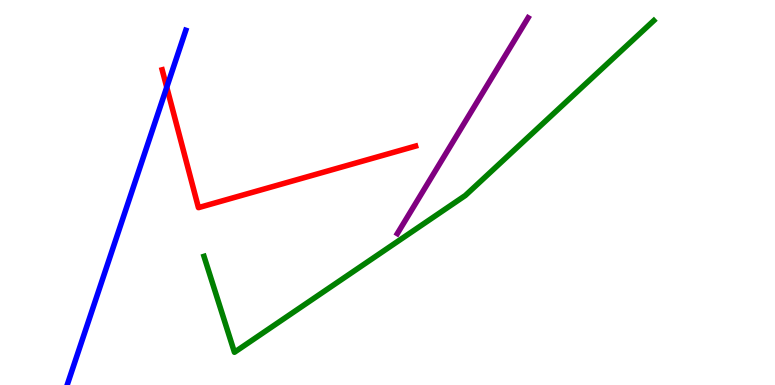[{'lines': ['blue', 'red'], 'intersections': [{'x': 2.15, 'y': 7.73}]}, {'lines': ['green', 'red'], 'intersections': []}, {'lines': ['purple', 'red'], 'intersections': []}, {'lines': ['blue', 'green'], 'intersections': []}, {'lines': ['blue', 'purple'], 'intersections': []}, {'lines': ['green', 'purple'], 'intersections': []}]